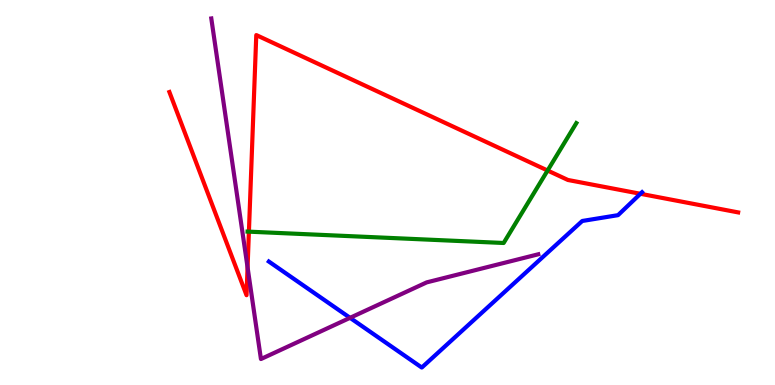[{'lines': ['blue', 'red'], 'intersections': [{'x': 8.26, 'y': 4.97}]}, {'lines': ['green', 'red'], 'intersections': [{'x': 3.21, 'y': 3.98}, {'x': 7.07, 'y': 5.57}]}, {'lines': ['purple', 'red'], 'intersections': [{'x': 3.19, 'y': 3.06}]}, {'lines': ['blue', 'green'], 'intersections': []}, {'lines': ['blue', 'purple'], 'intersections': [{'x': 4.52, 'y': 1.74}]}, {'lines': ['green', 'purple'], 'intersections': []}]